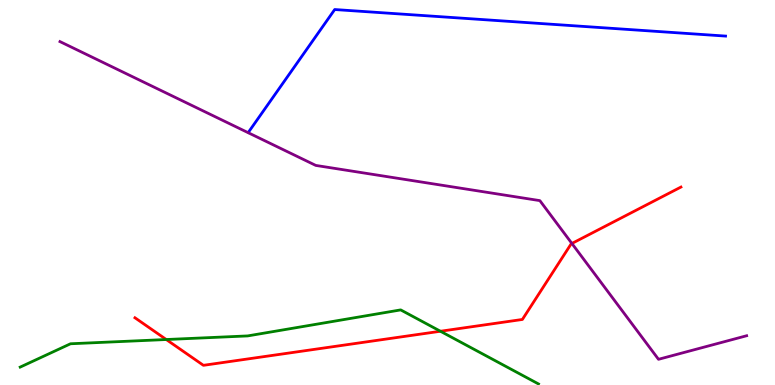[{'lines': ['blue', 'red'], 'intersections': []}, {'lines': ['green', 'red'], 'intersections': [{'x': 2.15, 'y': 1.18}, {'x': 5.68, 'y': 1.4}]}, {'lines': ['purple', 'red'], 'intersections': [{'x': 7.38, 'y': 3.68}]}, {'lines': ['blue', 'green'], 'intersections': []}, {'lines': ['blue', 'purple'], 'intersections': []}, {'lines': ['green', 'purple'], 'intersections': []}]